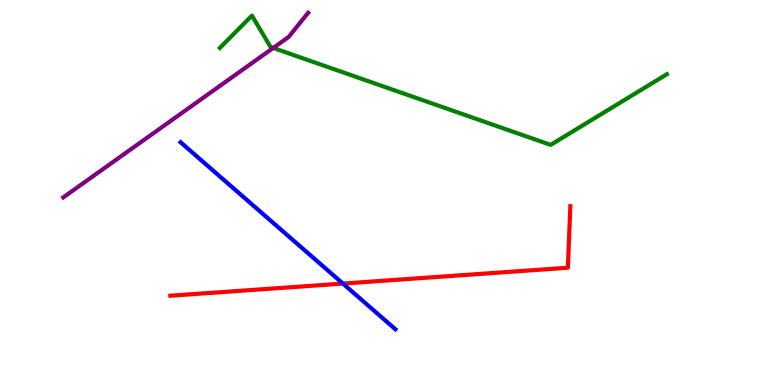[{'lines': ['blue', 'red'], 'intersections': [{'x': 4.42, 'y': 2.63}]}, {'lines': ['green', 'red'], 'intersections': []}, {'lines': ['purple', 'red'], 'intersections': []}, {'lines': ['blue', 'green'], 'intersections': []}, {'lines': ['blue', 'purple'], 'intersections': []}, {'lines': ['green', 'purple'], 'intersections': [{'x': 3.53, 'y': 8.75}]}]